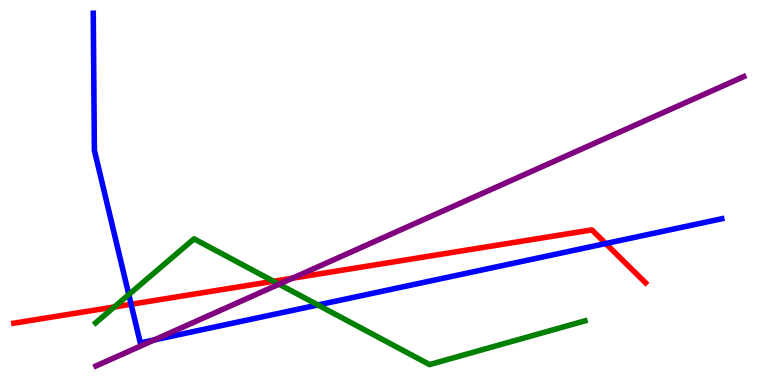[{'lines': ['blue', 'red'], 'intersections': [{'x': 1.69, 'y': 2.1}, {'x': 7.82, 'y': 3.67}]}, {'lines': ['green', 'red'], 'intersections': [{'x': 1.47, 'y': 2.03}, {'x': 3.53, 'y': 2.69}]}, {'lines': ['purple', 'red'], 'intersections': [{'x': 3.77, 'y': 2.77}]}, {'lines': ['blue', 'green'], 'intersections': [{'x': 1.66, 'y': 2.35}, {'x': 4.1, 'y': 2.08}]}, {'lines': ['blue', 'purple'], 'intersections': [{'x': 1.99, 'y': 1.17}]}, {'lines': ['green', 'purple'], 'intersections': [{'x': 3.6, 'y': 2.62}]}]